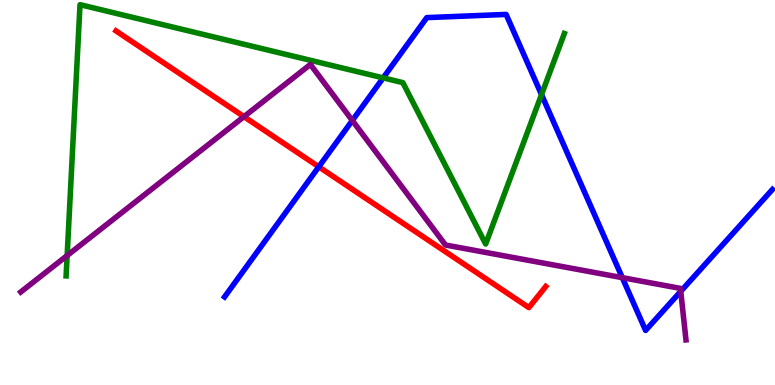[{'lines': ['blue', 'red'], 'intersections': [{'x': 4.11, 'y': 5.67}]}, {'lines': ['green', 'red'], 'intersections': []}, {'lines': ['purple', 'red'], 'intersections': [{'x': 3.15, 'y': 6.97}]}, {'lines': ['blue', 'green'], 'intersections': [{'x': 4.94, 'y': 7.98}, {'x': 6.99, 'y': 7.54}]}, {'lines': ['blue', 'purple'], 'intersections': [{'x': 4.55, 'y': 6.87}, {'x': 8.03, 'y': 2.79}, {'x': 8.78, 'y': 2.43}]}, {'lines': ['green', 'purple'], 'intersections': [{'x': 0.866, 'y': 3.36}]}]